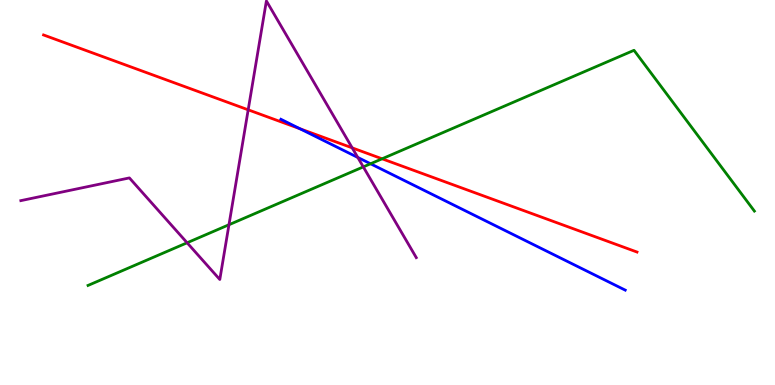[{'lines': ['blue', 'red'], 'intersections': [{'x': 3.87, 'y': 6.66}]}, {'lines': ['green', 'red'], 'intersections': [{'x': 4.93, 'y': 5.88}]}, {'lines': ['purple', 'red'], 'intersections': [{'x': 3.2, 'y': 7.15}, {'x': 4.54, 'y': 6.16}]}, {'lines': ['blue', 'green'], 'intersections': [{'x': 4.78, 'y': 5.75}]}, {'lines': ['blue', 'purple'], 'intersections': [{'x': 4.62, 'y': 5.91}]}, {'lines': ['green', 'purple'], 'intersections': [{'x': 2.41, 'y': 3.69}, {'x': 2.95, 'y': 4.16}, {'x': 4.69, 'y': 5.67}]}]